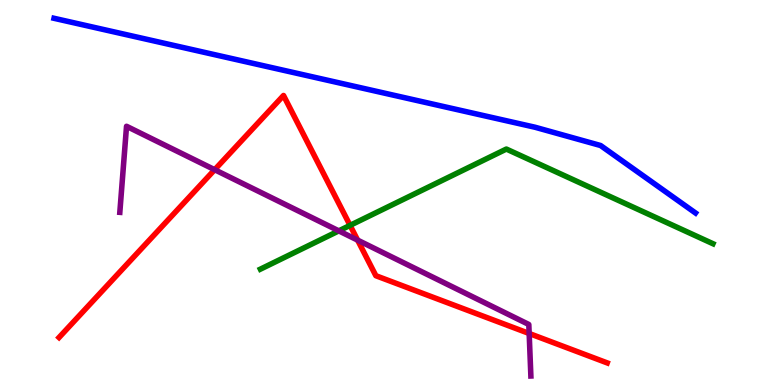[{'lines': ['blue', 'red'], 'intersections': []}, {'lines': ['green', 'red'], 'intersections': [{'x': 4.52, 'y': 4.15}]}, {'lines': ['purple', 'red'], 'intersections': [{'x': 2.77, 'y': 5.59}, {'x': 4.61, 'y': 3.76}, {'x': 6.83, 'y': 1.34}]}, {'lines': ['blue', 'green'], 'intersections': []}, {'lines': ['blue', 'purple'], 'intersections': []}, {'lines': ['green', 'purple'], 'intersections': [{'x': 4.37, 'y': 4.0}]}]